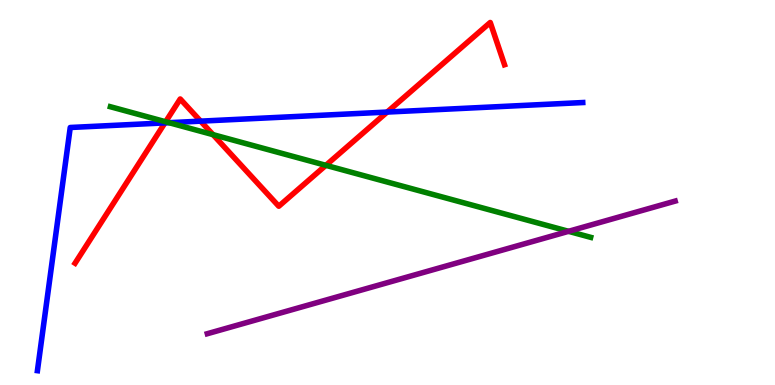[{'lines': ['blue', 'red'], 'intersections': [{'x': 2.13, 'y': 6.81}, {'x': 2.59, 'y': 6.85}, {'x': 5.0, 'y': 7.09}]}, {'lines': ['green', 'red'], 'intersections': [{'x': 2.14, 'y': 6.84}, {'x': 2.75, 'y': 6.5}, {'x': 4.2, 'y': 5.71}]}, {'lines': ['purple', 'red'], 'intersections': []}, {'lines': ['blue', 'green'], 'intersections': [{'x': 2.18, 'y': 6.81}]}, {'lines': ['blue', 'purple'], 'intersections': []}, {'lines': ['green', 'purple'], 'intersections': [{'x': 7.34, 'y': 3.99}]}]